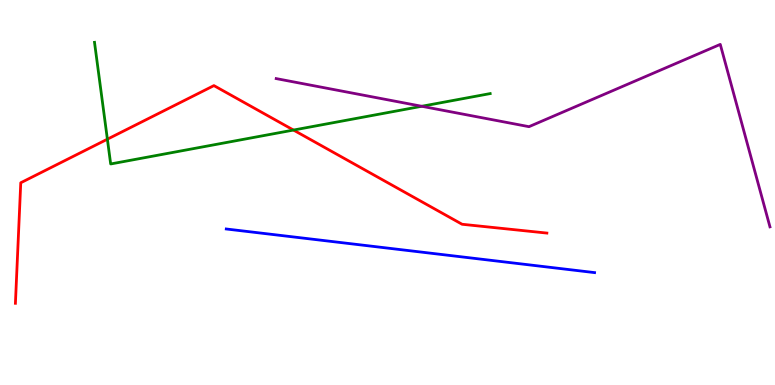[{'lines': ['blue', 'red'], 'intersections': []}, {'lines': ['green', 'red'], 'intersections': [{'x': 1.39, 'y': 6.38}, {'x': 3.79, 'y': 6.62}]}, {'lines': ['purple', 'red'], 'intersections': []}, {'lines': ['blue', 'green'], 'intersections': []}, {'lines': ['blue', 'purple'], 'intersections': []}, {'lines': ['green', 'purple'], 'intersections': [{'x': 5.44, 'y': 7.24}]}]